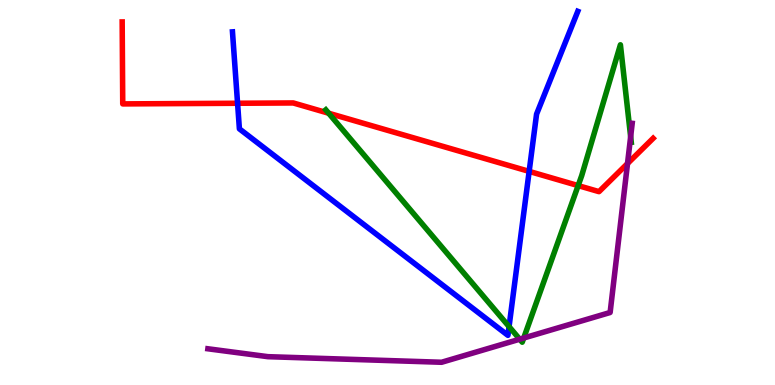[{'lines': ['blue', 'red'], 'intersections': [{'x': 3.07, 'y': 7.32}, {'x': 6.83, 'y': 5.55}]}, {'lines': ['green', 'red'], 'intersections': [{'x': 4.24, 'y': 7.06}, {'x': 7.46, 'y': 5.18}]}, {'lines': ['purple', 'red'], 'intersections': [{'x': 8.1, 'y': 5.75}]}, {'lines': ['blue', 'green'], 'intersections': [{'x': 6.57, 'y': 1.52}]}, {'lines': ['blue', 'purple'], 'intersections': []}, {'lines': ['green', 'purple'], 'intersections': [{'x': 6.71, 'y': 1.19}, {'x': 6.76, 'y': 1.22}, {'x': 8.14, 'y': 6.45}]}]